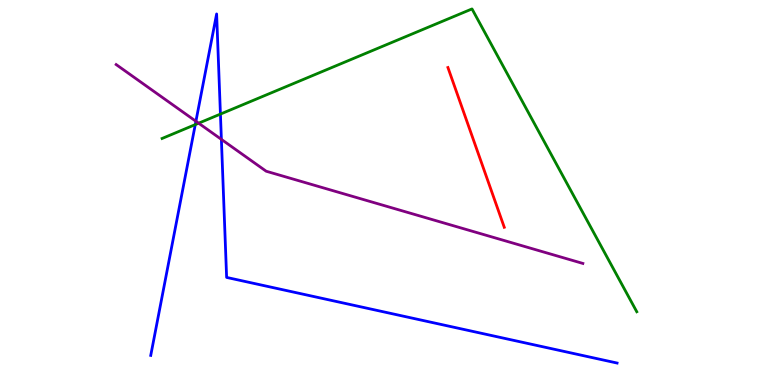[{'lines': ['blue', 'red'], 'intersections': []}, {'lines': ['green', 'red'], 'intersections': []}, {'lines': ['purple', 'red'], 'intersections': []}, {'lines': ['blue', 'green'], 'intersections': [{'x': 2.52, 'y': 6.76}, {'x': 2.84, 'y': 7.04}]}, {'lines': ['blue', 'purple'], 'intersections': [{'x': 2.53, 'y': 6.85}, {'x': 2.86, 'y': 6.38}]}, {'lines': ['green', 'purple'], 'intersections': [{'x': 2.56, 'y': 6.8}]}]